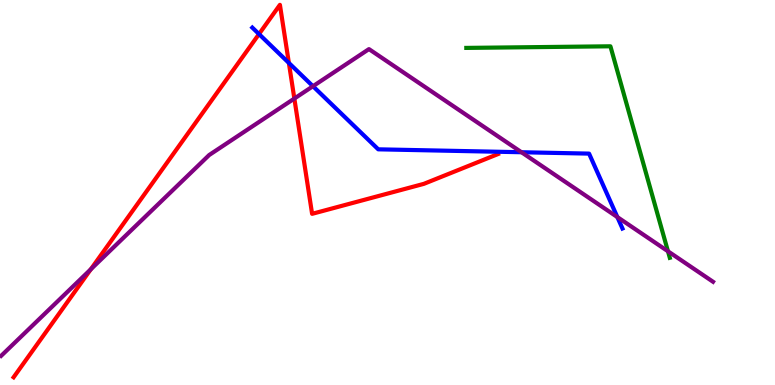[{'lines': ['blue', 'red'], 'intersections': [{'x': 3.34, 'y': 9.11}, {'x': 3.73, 'y': 8.37}]}, {'lines': ['green', 'red'], 'intersections': []}, {'lines': ['purple', 'red'], 'intersections': [{'x': 1.17, 'y': 3.01}, {'x': 3.8, 'y': 7.44}]}, {'lines': ['blue', 'green'], 'intersections': []}, {'lines': ['blue', 'purple'], 'intersections': [{'x': 4.04, 'y': 7.76}, {'x': 6.73, 'y': 6.05}, {'x': 7.97, 'y': 4.36}]}, {'lines': ['green', 'purple'], 'intersections': [{'x': 8.62, 'y': 3.47}]}]